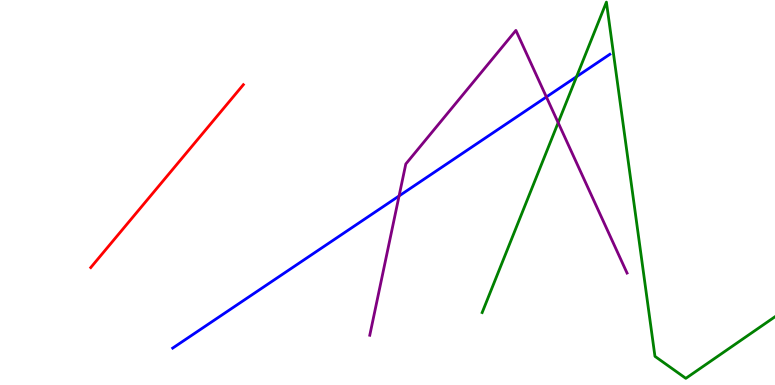[{'lines': ['blue', 'red'], 'intersections': []}, {'lines': ['green', 'red'], 'intersections': []}, {'lines': ['purple', 'red'], 'intersections': []}, {'lines': ['blue', 'green'], 'intersections': [{'x': 7.44, 'y': 8.01}]}, {'lines': ['blue', 'purple'], 'intersections': [{'x': 5.15, 'y': 4.91}, {'x': 7.05, 'y': 7.48}]}, {'lines': ['green', 'purple'], 'intersections': [{'x': 7.2, 'y': 6.81}]}]